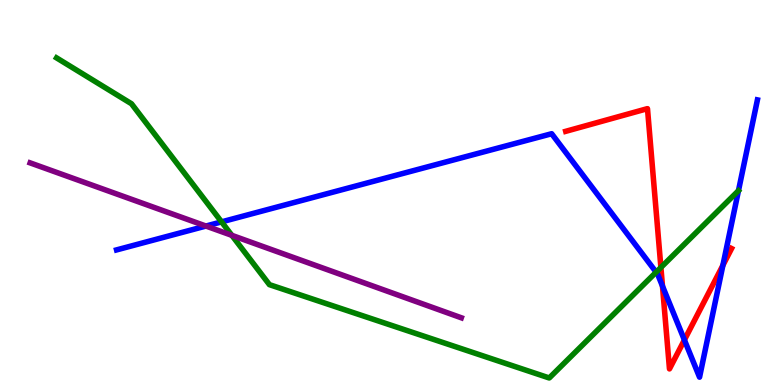[{'lines': ['blue', 'red'], 'intersections': [{'x': 8.55, 'y': 2.57}, {'x': 8.83, 'y': 1.17}, {'x': 9.33, 'y': 3.11}]}, {'lines': ['green', 'red'], 'intersections': [{'x': 8.53, 'y': 3.05}]}, {'lines': ['purple', 'red'], 'intersections': []}, {'lines': ['blue', 'green'], 'intersections': [{'x': 2.86, 'y': 4.24}, {'x': 8.47, 'y': 2.93}]}, {'lines': ['blue', 'purple'], 'intersections': [{'x': 2.66, 'y': 4.13}]}, {'lines': ['green', 'purple'], 'intersections': [{'x': 2.99, 'y': 3.89}]}]